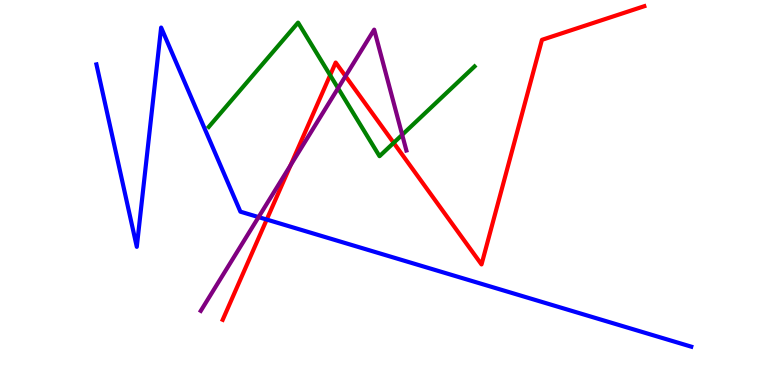[{'lines': ['blue', 'red'], 'intersections': [{'x': 3.44, 'y': 4.3}]}, {'lines': ['green', 'red'], 'intersections': [{'x': 4.26, 'y': 8.05}, {'x': 5.08, 'y': 6.29}]}, {'lines': ['purple', 'red'], 'intersections': [{'x': 3.75, 'y': 5.71}, {'x': 4.46, 'y': 8.02}]}, {'lines': ['blue', 'green'], 'intersections': []}, {'lines': ['blue', 'purple'], 'intersections': [{'x': 3.34, 'y': 4.36}]}, {'lines': ['green', 'purple'], 'intersections': [{'x': 4.36, 'y': 7.71}, {'x': 5.19, 'y': 6.5}]}]